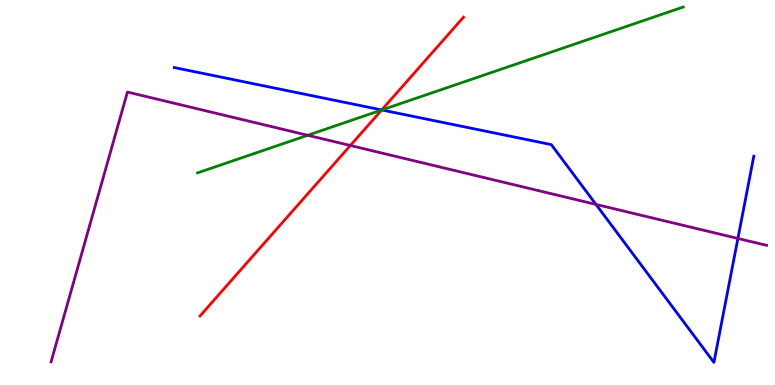[{'lines': ['blue', 'red'], 'intersections': [{'x': 4.93, 'y': 7.14}]}, {'lines': ['green', 'red'], 'intersections': [{'x': 4.92, 'y': 7.14}]}, {'lines': ['purple', 'red'], 'intersections': [{'x': 4.52, 'y': 6.22}]}, {'lines': ['blue', 'green'], 'intersections': [{'x': 4.93, 'y': 7.14}]}, {'lines': ['blue', 'purple'], 'intersections': [{'x': 7.69, 'y': 4.69}, {'x': 9.52, 'y': 3.81}]}, {'lines': ['green', 'purple'], 'intersections': [{'x': 3.97, 'y': 6.49}]}]